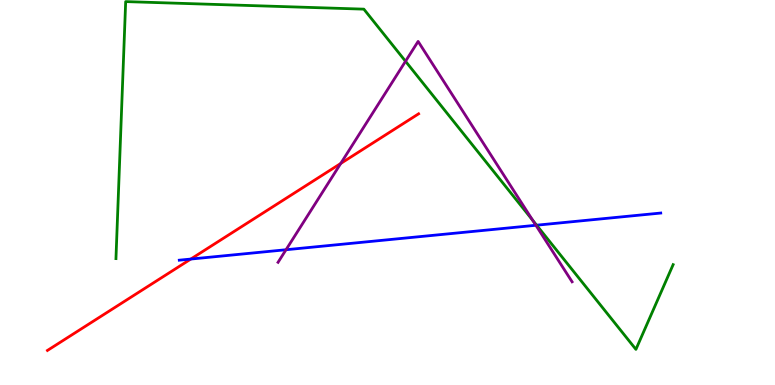[{'lines': ['blue', 'red'], 'intersections': [{'x': 2.46, 'y': 3.27}]}, {'lines': ['green', 'red'], 'intersections': []}, {'lines': ['purple', 'red'], 'intersections': [{'x': 4.4, 'y': 5.75}]}, {'lines': ['blue', 'green'], 'intersections': [{'x': 6.92, 'y': 4.15}]}, {'lines': ['blue', 'purple'], 'intersections': [{'x': 3.69, 'y': 3.51}, {'x': 6.91, 'y': 4.15}]}, {'lines': ['green', 'purple'], 'intersections': [{'x': 5.23, 'y': 8.41}, {'x': 6.87, 'y': 4.28}]}]